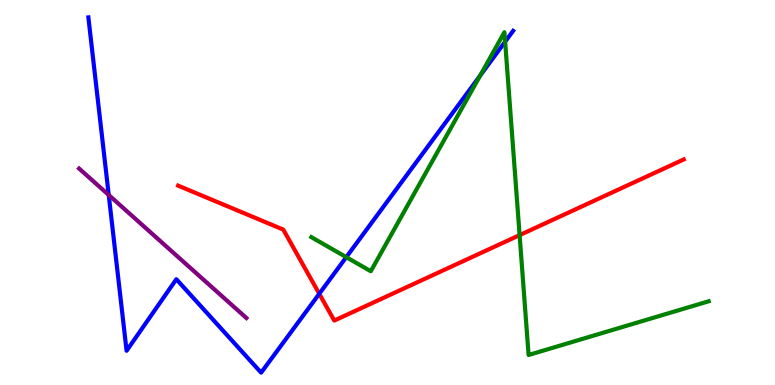[{'lines': ['blue', 'red'], 'intersections': [{'x': 4.12, 'y': 2.37}]}, {'lines': ['green', 'red'], 'intersections': [{'x': 6.7, 'y': 3.89}]}, {'lines': ['purple', 'red'], 'intersections': []}, {'lines': ['blue', 'green'], 'intersections': [{'x': 4.47, 'y': 3.32}, {'x': 6.2, 'y': 8.04}, {'x': 6.52, 'y': 8.92}]}, {'lines': ['blue', 'purple'], 'intersections': [{'x': 1.4, 'y': 4.93}]}, {'lines': ['green', 'purple'], 'intersections': []}]